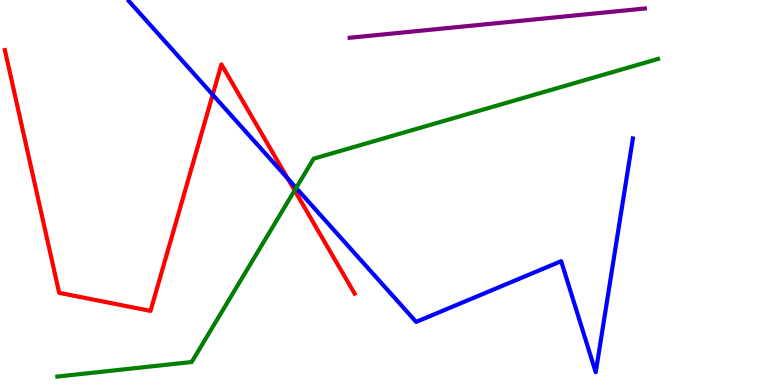[{'lines': ['blue', 'red'], 'intersections': [{'x': 2.74, 'y': 7.54}, {'x': 3.71, 'y': 5.36}]}, {'lines': ['green', 'red'], 'intersections': [{'x': 3.8, 'y': 5.05}]}, {'lines': ['purple', 'red'], 'intersections': []}, {'lines': ['blue', 'green'], 'intersections': [{'x': 3.82, 'y': 5.12}]}, {'lines': ['blue', 'purple'], 'intersections': []}, {'lines': ['green', 'purple'], 'intersections': []}]